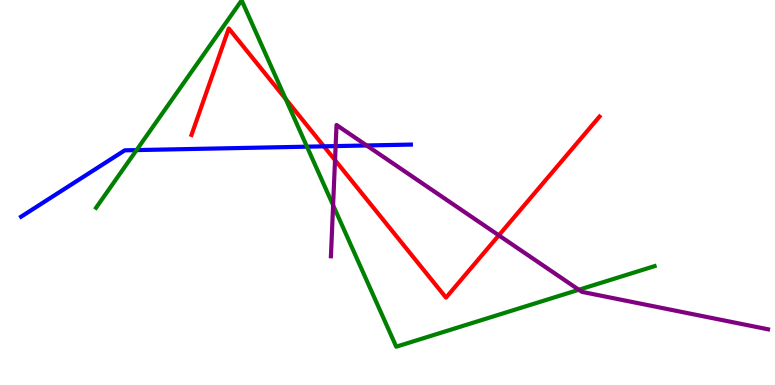[{'lines': ['blue', 'red'], 'intersections': [{'x': 4.18, 'y': 6.2}]}, {'lines': ['green', 'red'], 'intersections': [{'x': 3.69, 'y': 7.43}]}, {'lines': ['purple', 'red'], 'intersections': [{'x': 4.32, 'y': 5.84}, {'x': 6.44, 'y': 3.89}]}, {'lines': ['blue', 'green'], 'intersections': [{'x': 1.76, 'y': 6.1}, {'x': 3.96, 'y': 6.19}]}, {'lines': ['blue', 'purple'], 'intersections': [{'x': 4.33, 'y': 6.21}, {'x': 4.73, 'y': 6.22}]}, {'lines': ['green', 'purple'], 'intersections': [{'x': 4.3, 'y': 4.67}, {'x': 7.47, 'y': 2.47}]}]